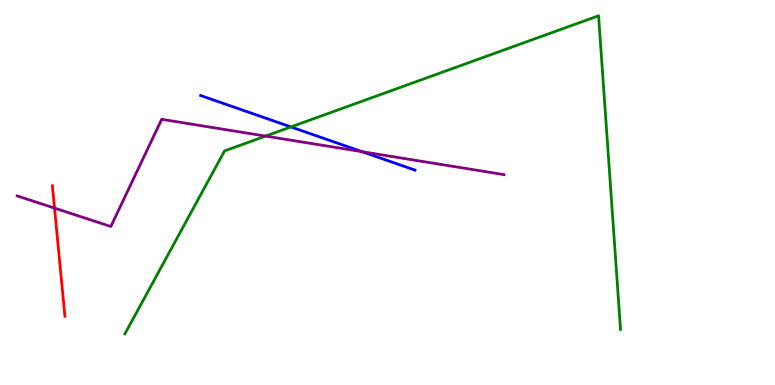[{'lines': ['blue', 'red'], 'intersections': []}, {'lines': ['green', 'red'], 'intersections': []}, {'lines': ['purple', 'red'], 'intersections': [{'x': 0.704, 'y': 4.59}]}, {'lines': ['blue', 'green'], 'intersections': [{'x': 3.75, 'y': 6.7}]}, {'lines': ['blue', 'purple'], 'intersections': [{'x': 4.67, 'y': 6.06}]}, {'lines': ['green', 'purple'], 'intersections': [{'x': 3.43, 'y': 6.47}]}]